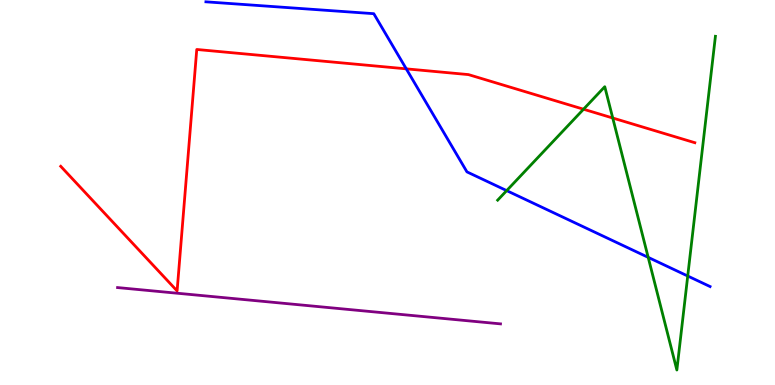[{'lines': ['blue', 'red'], 'intersections': [{'x': 5.24, 'y': 8.21}]}, {'lines': ['green', 'red'], 'intersections': [{'x': 7.53, 'y': 7.16}, {'x': 7.91, 'y': 6.93}]}, {'lines': ['purple', 'red'], 'intersections': []}, {'lines': ['blue', 'green'], 'intersections': [{'x': 6.54, 'y': 5.05}, {'x': 8.36, 'y': 3.32}, {'x': 8.87, 'y': 2.83}]}, {'lines': ['blue', 'purple'], 'intersections': []}, {'lines': ['green', 'purple'], 'intersections': []}]